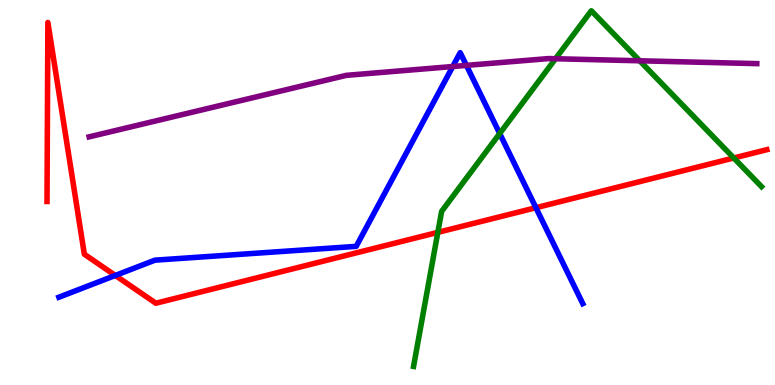[{'lines': ['blue', 'red'], 'intersections': [{'x': 1.49, 'y': 2.85}, {'x': 6.92, 'y': 4.6}]}, {'lines': ['green', 'red'], 'intersections': [{'x': 5.65, 'y': 3.96}, {'x': 9.47, 'y': 5.9}]}, {'lines': ['purple', 'red'], 'intersections': []}, {'lines': ['blue', 'green'], 'intersections': [{'x': 6.45, 'y': 6.53}]}, {'lines': ['blue', 'purple'], 'intersections': [{'x': 5.84, 'y': 8.27}, {'x': 6.02, 'y': 8.3}]}, {'lines': ['green', 'purple'], 'intersections': [{'x': 7.17, 'y': 8.47}, {'x': 8.25, 'y': 8.42}]}]